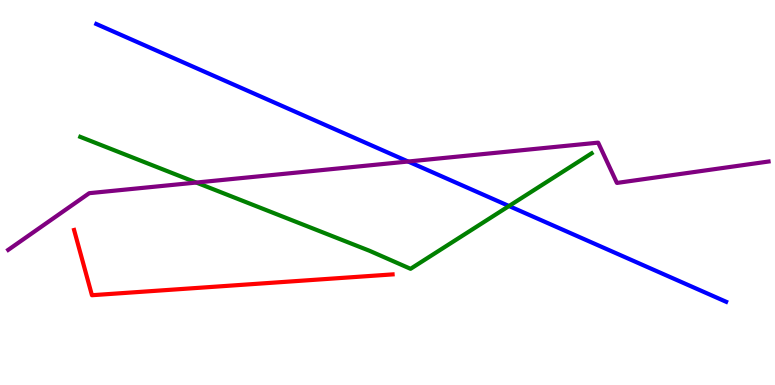[{'lines': ['blue', 'red'], 'intersections': []}, {'lines': ['green', 'red'], 'intersections': []}, {'lines': ['purple', 'red'], 'intersections': []}, {'lines': ['blue', 'green'], 'intersections': [{'x': 6.57, 'y': 4.65}]}, {'lines': ['blue', 'purple'], 'intersections': [{'x': 5.27, 'y': 5.8}]}, {'lines': ['green', 'purple'], 'intersections': [{'x': 2.53, 'y': 5.26}]}]